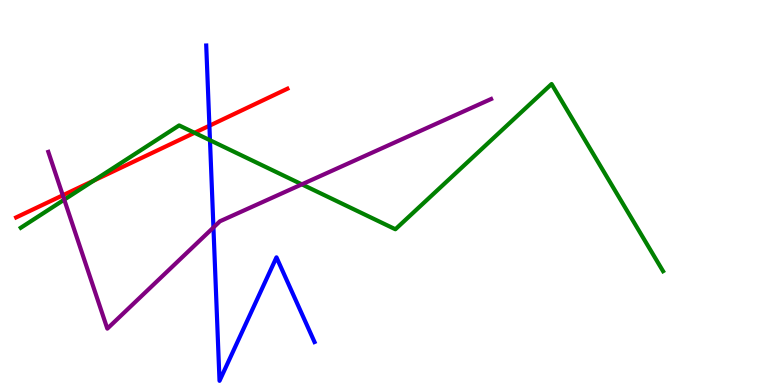[{'lines': ['blue', 'red'], 'intersections': [{'x': 2.7, 'y': 6.73}]}, {'lines': ['green', 'red'], 'intersections': [{'x': 1.21, 'y': 5.31}, {'x': 2.51, 'y': 6.55}]}, {'lines': ['purple', 'red'], 'intersections': [{'x': 0.81, 'y': 4.93}]}, {'lines': ['blue', 'green'], 'intersections': [{'x': 2.71, 'y': 6.36}]}, {'lines': ['blue', 'purple'], 'intersections': [{'x': 2.75, 'y': 4.09}]}, {'lines': ['green', 'purple'], 'intersections': [{'x': 0.829, 'y': 4.81}, {'x': 3.89, 'y': 5.21}]}]